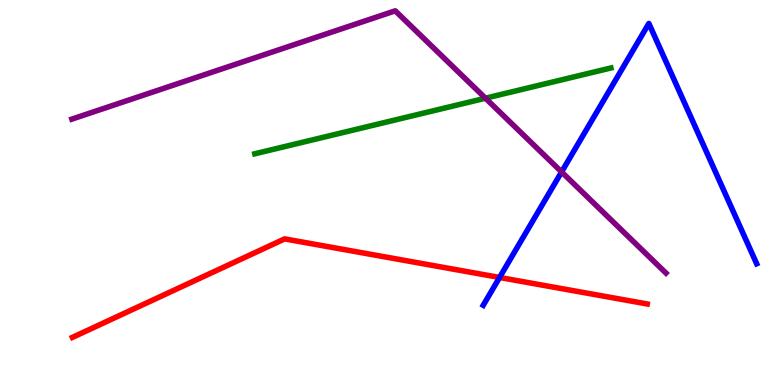[{'lines': ['blue', 'red'], 'intersections': [{'x': 6.45, 'y': 2.79}]}, {'lines': ['green', 'red'], 'intersections': []}, {'lines': ['purple', 'red'], 'intersections': []}, {'lines': ['blue', 'green'], 'intersections': []}, {'lines': ['blue', 'purple'], 'intersections': [{'x': 7.25, 'y': 5.53}]}, {'lines': ['green', 'purple'], 'intersections': [{'x': 6.26, 'y': 7.45}]}]